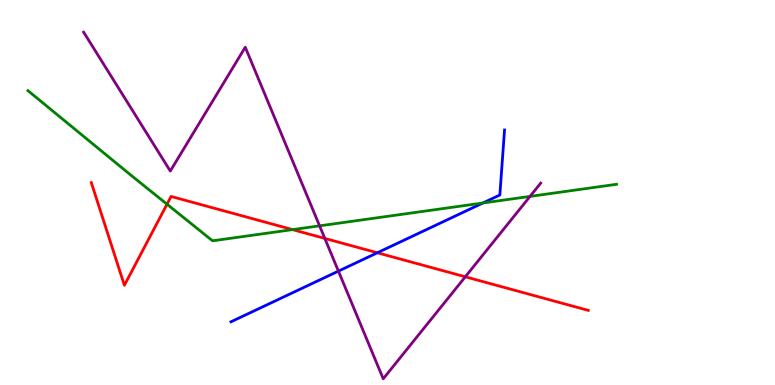[{'lines': ['blue', 'red'], 'intersections': [{'x': 4.87, 'y': 3.43}]}, {'lines': ['green', 'red'], 'intersections': [{'x': 2.16, 'y': 4.7}, {'x': 3.78, 'y': 4.04}]}, {'lines': ['purple', 'red'], 'intersections': [{'x': 4.19, 'y': 3.81}, {'x': 6.0, 'y': 2.81}]}, {'lines': ['blue', 'green'], 'intersections': [{'x': 6.23, 'y': 4.73}]}, {'lines': ['blue', 'purple'], 'intersections': [{'x': 4.37, 'y': 2.96}]}, {'lines': ['green', 'purple'], 'intersections': [{'x': 4.12, 'y': 4.13}, {'x': 6.84, 'y': 4.9}]}]